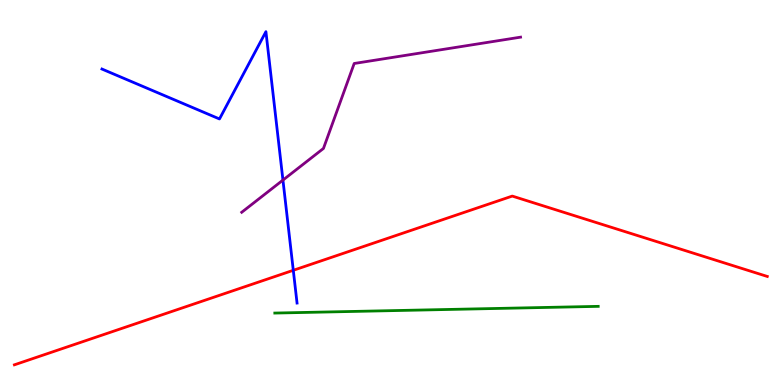[{'lines': ['blue', 'red'], 'intersections': [{'x': 3.78, 'y': 2.98}]}, {'lines': ['green', 'red'], 'intersections': []}, {'lines': ['purple', 'red'], 'intersections': []}, {'lines': ['blue', 'green'], 'intersections': []}, {'lines': ['blue', 'purple'], 'intersections': [{'x': 3.65, 'y': 5.32}]}, {'lines': ['green', 'purple'], 'intersections': []}]